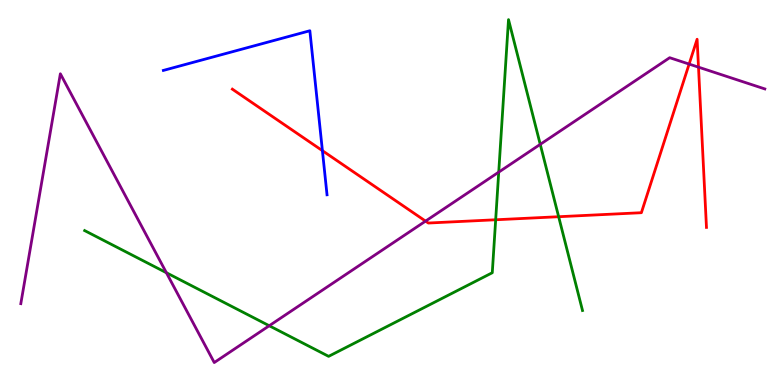[{'lines': ['blue', 'red'], 'intersections': [{'x': 4.16, 'y': 6.09}]}, {'lines': ['green', 'red'], 'intersections': [{'x': 6.4, 'y': 4.29}, {'x': 7.21, 'y': 4.37}]}, {'lines': ['purple', 'red'], 'intersections': [{'x': 5.49, 'y': 4.26}, {'x': 8.89, 'y': 8.34}, {'x': 9.01, 'y': 8.26}]}, {'lines': ['blue', 'green'], 'intersections': []}, {'lines': ['blue', 'purple'], 'intersections': []}, {'lines': ['green', 'purple'], 'intersections': [{'x': 2.15, 'y': 2.92}, {'x': 3.47, 'y': 1.54}, {'x': 6.44, 'y': 5.53}, {'x': 6.97, 'y': 6.25}]}]